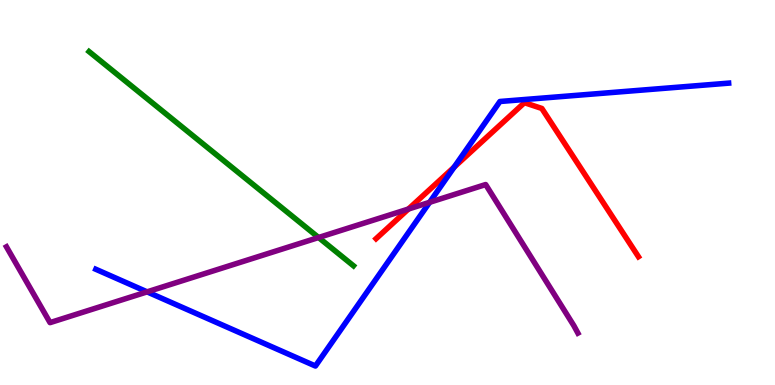[{'lines': ['blue', 'red'], 'intersections': [{'x': 5.86, 'y': 5.66}]}, {'lines': ['green', 'red'], 'intersections': []}, {'lines': ['purple', 'red'], 'intersections': [{'x': 5.27, 'y': 4.57}]}, {'lines': ['blue', 'green'], 'intersections': []}, {'lines': ['blue', 'purple'], 'intersections': [{'x': 1.9, 'y': 2.42}, {'x': 5.54, 'y': 4.74}]}, {'lines': ['green', 'purple'], 'intersections': [{'x': 4.11, 'y': 3.83}]}]